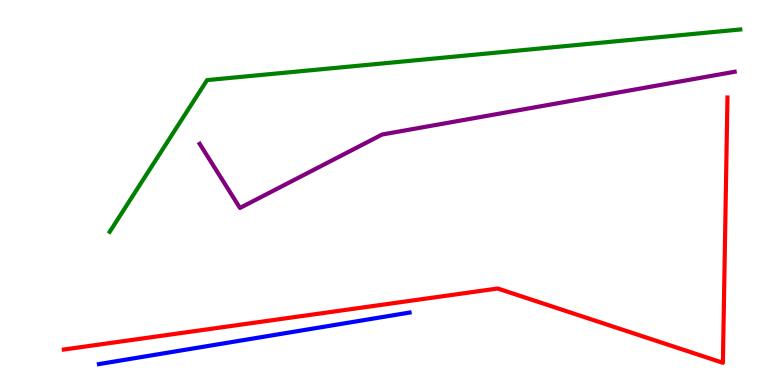[{'lines': ['blue', 'red'], 'intersections': []}, {'lines': ['green', 'red'], 'intersections': []}, {'lines': ['purple', 'red'], 'intersections': []}, {'lines': ['blue', 'green'], 'intersections': []}, {'lines': ['blue', 'purple'], 'intersections': []}, {'lines': ['green', 'purple'], 'intersections': []}]